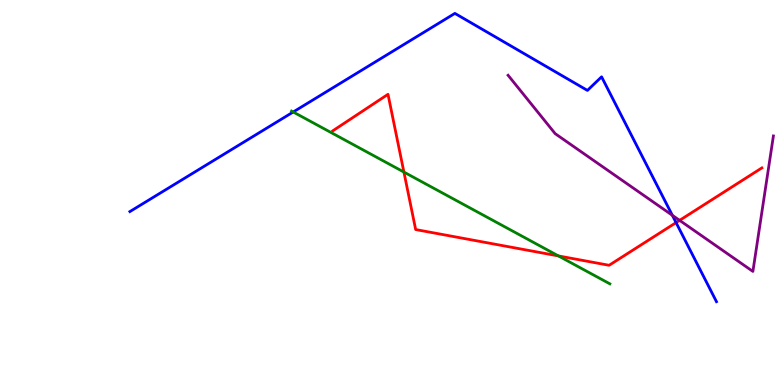[{'lines': ['blue', 'red'], 'intersections': [{'x': 8.72, 'y': 4.22}]}, {'lines': ['green', 'red'], 'intersections': [{'x': 5.21, 'y': 5.53}, {'x': 7.21, 'y': 3.35}]}, {'lines': ['purple', 'red'], 'intersections': [{'x': 8.77, 'y': 4.28}]}, {'lines': ['blue', 'green'], 'intersections': [{'x': 3.78, 'y': 7.09}]}, {'lines': ['blue', 'purple'], 'intersections': [{'x': 8.68, 'y': 4.41}]}, {'lines': ['green', 'purple'], 'intersections': []}]